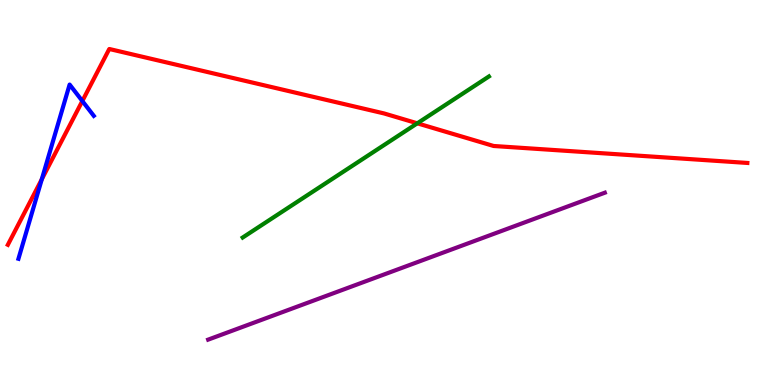[{'lines': ['blue', 'red'], 'intersections': [{'x': 0.54, 'y': 5.34}, {'x': 1.06, 'y': 7.38}]}, {'lines': ['green', 'red'], 'intersections': [{'x': 5.38, 'y': 6.8}]}, {'lines': ['purple', 'red'], 'intersections': []}, {'lines': ['blue', 'green'], 'intersections': []}, {'lines': ['blue', 'purple'], 'intersections': []}, {'lines': ['green', 'purple'], 'intersections': []}]